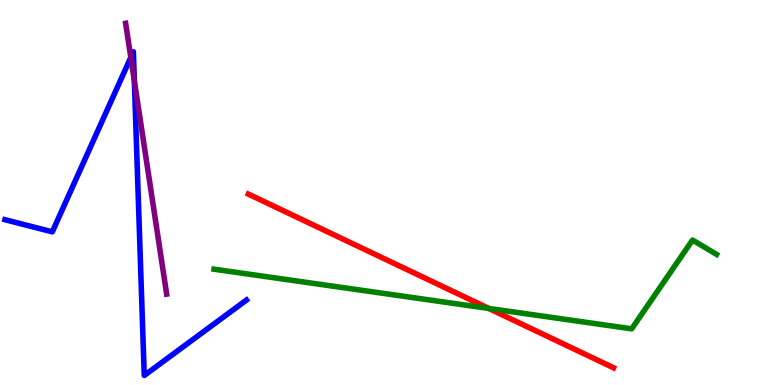[{'lines': ['blue', 'red'], 'intersections': []}, {'lines': ['green', 'red'], 'intersections': [{'x': 6.31, 'y': 1.99}]}, {'lines': ['purple', 'red'], 'intersections': []}, {'lines': ['blue', 'green'], 'intersections': []}, {'lines': ['blue', 'purple'], 'intersections': [{'x': 1.69, 'y': 8.51}, {'x': 1.73, 'y': 7.9}]}, {'lines': ['green', 'purple'], 'intersections': []}]